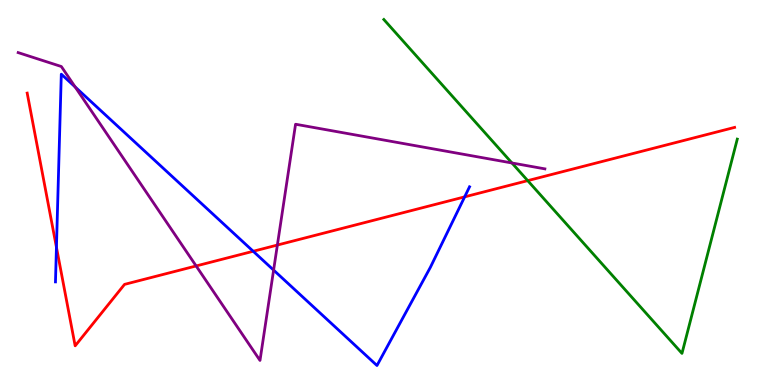[{'lines': ['blue', 'red'], 'intersections': [{'x': 0.728, 'y': 3.58}, {'x': 3.27, 'y': 3.47}, {'x': 6.0, 'y': 4.89}]}, {'lines': ['green', 'red'], 'intersections': [{'x': 6.81, 'y': 5.31}]}, {'lines': ['purple', 'red'], 'intersections': [{'x': 2.53, 'y': 3.09}, {'x': 3.58, 'y': 3.63}]}, {'lines': ['blue', 'green'], 'intersections': []}, {'lines': ['blue', 'purple'], 'intersections': [{'x': 0.97, 'y': 7.74}, {'x': 3.53, 'y': 2.98}]}, {'lines': ['green', 'purple'], 'intersections': [{'x': 6.61, 'y': 5.77}]}]